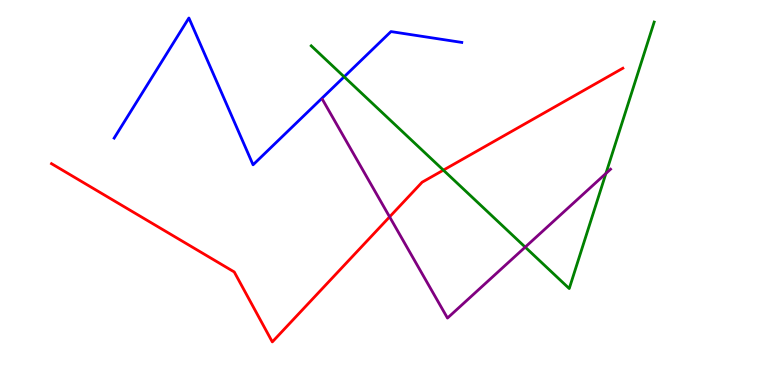[{'lines': ['blue', 'red'], 'intersections': []}, {'lines': ['green', 'red'], 'intersections': [{'x': 5.72, 'y': 5.58}]}, {'lines': ['purple', 'red'], 'intersections': [{'x': 5.03, 'y': 4.37}]}, {'lines': ['blue', 'green'], 'intersections': [{'x': 4.44, 'y': 8.01}]}, {'lines': ['blue', 'purple'], 'intersections': []}, {'lines': ['green', 'purple'], 'intersections': [{'x': 6.78, 'y': 3.58}, {'x': 7.82, 'y': 5.49}]}]